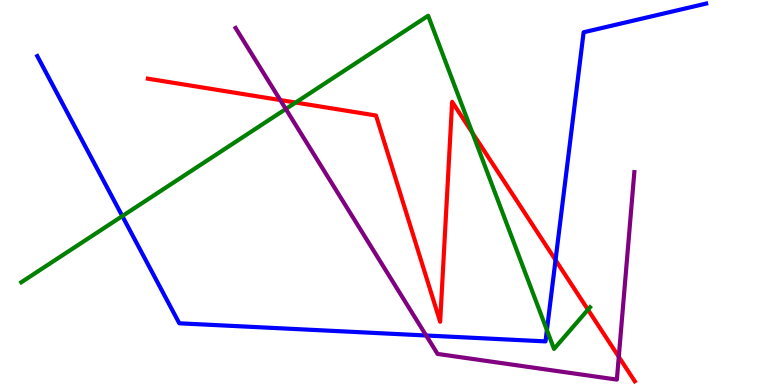[{'lines': ['blue', 'red'], 'intersections': [{'x': 7.17, 'y': 3.25}]}, {'lines': ['green', 'red'], 'intersections': [{'x': 3.82, 'y': 7.34}, {'x': 6.1, 'y': 6.55}, {'x': 7.59, 'y': 1.96}]}, {'lines': ['purple', 'red'], 'intersections': [{'x': 3.62, 'y': 7.4}, {'x': 7.98, 'y': 0.732}]}, {'lines': ['blue', 'green'], 'intersections': [{'x': 1.58, 'y': 4.39}, {'x': 7.06, 'y': 1.43}]}, {'lines': ['blue', 'purple'], 'intersections': [{'x': 5.5, 'y': 1.29}]}, {'lines': ['green', 'purple'], 'intersections': [{'x': 3.69, 'y': 7.17}]}]